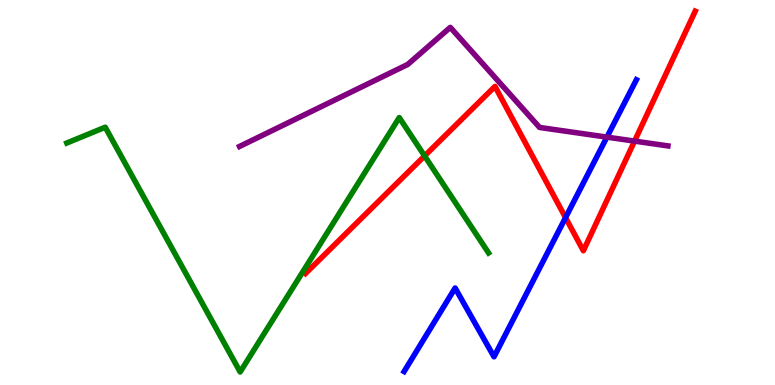[{'lines': ['blue', 'red'], 'intersections': [{'x': 7.3, 'y': 4.35}]}, {'lines': ['green', 'red'], 'intersections': [{'x': 5.48, 'y': 5.95}]}, {'lines': ['purple', 'red'], 'intersections': [{'x': 8.19, 'y': 6.33}]}, {'lines': ['blue', 'green'], 'intersections': []}, {'lines': ['blue', 'purple'], 'intersections': [{'x': 7.83, 'y': 6.44}]}, {'lines': ['green', 'purple'], 'intersections': []}]